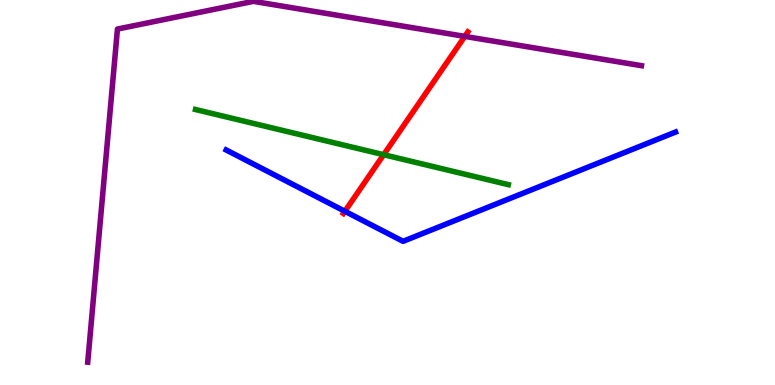[{'lines': ['blue', 'red'], 'intersections': [{'x': 4.45, 'y': 4.51}]}, {'lines': ['green', 'red'], 'intersections': [{'x': 4.95, 'y': 5.98}]}, {'lines': ['purple', 'red'], 'intersections': [{'x': 6.0, 'y': 9.05}]}, {'lines': ['blue', 'green'], 'intersections': []}, {'lines': ['blue', 'purple'], 'intersections': []}, {'lines': ['green', 'purple'], 'intersections': []}]